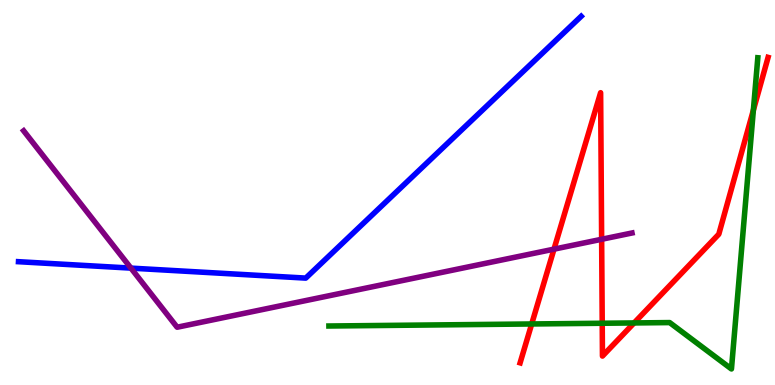[{'lines': ['blue', 'red'], 'intersections': []}, {'lines': ['green', 'red'], 'intersections': [{'x': 6.86, 'y': 1.59}, {'x': 7.77, 'y': 1.6}, {'x': 8.18, 'y': 1.61}, {'x': 9.72, 'y': 7.14}]}, {'lines': ['purple', 'red'], 'intersections': [{'x': 7.15, 'y': 3.53}, {'x': 7.76, 'y': 3.78}]}, {'lines': ['blue', 'green'], 'intersections': []}, {'lines': ['blue', 'purple'], 'intersections': [{'x': 1.69, 'y': 3.04}]}, {'lines': ['green', 'purple'], 'intersections': []}]